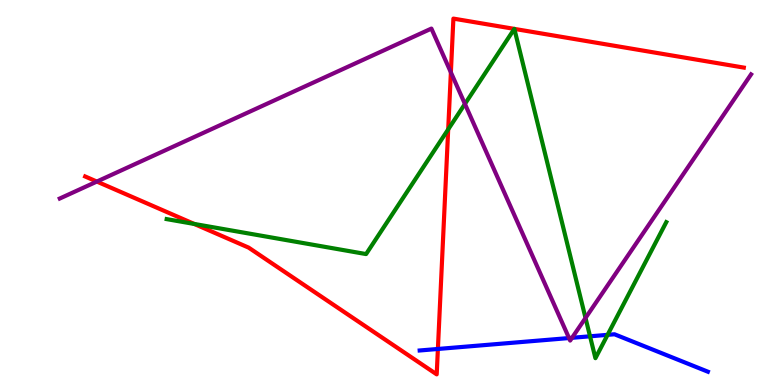[{'lines': ['blue', 'red'], 'intersections': [{'x': 5.65, 'y': 0.936}]}, {'lines': ['green', 'red'], 'intersections': [{'x': 2.51, 'y': 4.18}, {'x': 5.78, 'y': 6.64}, {'x': 6.64, 'y': 9.25}, {'x': 6.64, 'y': 9.25}]}, {'lines': ['purple', 'red'], 'intersections': [{'x': 1.25, 'y': 5.28}, {'x': 5.82, 'y': 8.12}]}, {'lines': ['blue', 'green'], 'intersections': [{'x': 7.61, 'y': 1.26}, {'x': 7.84, 'y': 1.3}]}, {'lines': ['blue', 'purple'], 'intersections': [{'x': 7.34, 'y': 1.22}, {'x': 7.38, 'y': 1.23}]}, {'lines': ['green', 'purple'], 'intersections': [{'x': 6.0, 'y': 7.3}, {'x': 7.56, 'y': 1.74}]}]